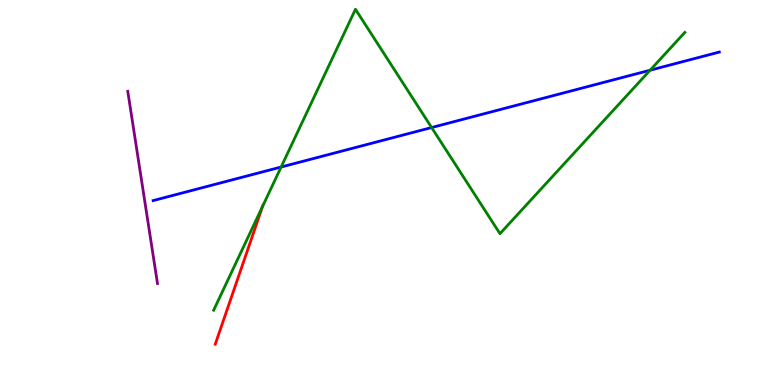[{'lines': ['blue', 'red'], 'intersections': []}, {'lines': ['green', 'red'], 'intersections': [{'x': 3.39, 'y': 4.64}]}, {'lines': ['purple', 'red'], 'intersections': []}, {'lines': ['blue', 'green'], 'intersections': [{'x': 3.63, 'y': 5.66}, {'x': 5.57, 'y': 6.69}, {'x': 8.39, 'y': 8.18}]}, {'lines': ['blue', 'purple'], 'intersections': []}, {'lines': ['green', 'purple'], 'intersections': []}]